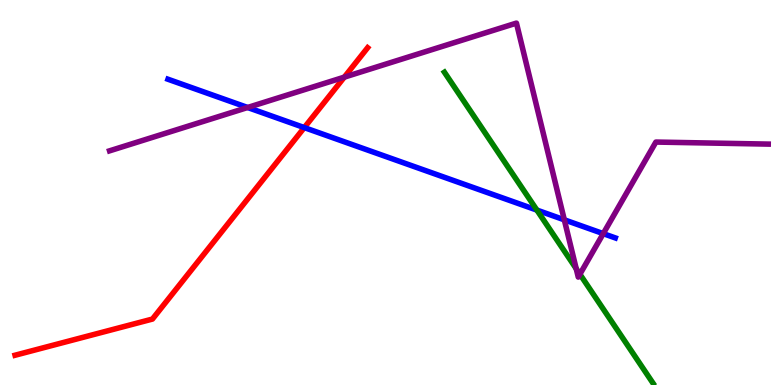[{'lines': ['blue', 'red'], 'intersections': [{'x': 3.93, 'y': 6.69}]}, {'lines': ['green', 'red'], 'intersections': []}, {'lines': ['purple', 'red'], 'intersections': [{'x': 4.44, 'y': 8.0}]}, {'lines': ['blue', 'green'], 'intersections': [{'x': 6.93, 'y': 4.54}]}, {'lines': ['blue', 'purple'], 'intersections': [{'x': 3.2, 'y': 7.21}, {'x': 7.28, 'y': 4.29}, {'x': 7.78, 'y': 3.93}]}, {'lines': ['green', 'purple'], 'intersections': [{'x': 7.44, 'y': 3.02}, {'x': 7.48, 'y': 2.88}]}]